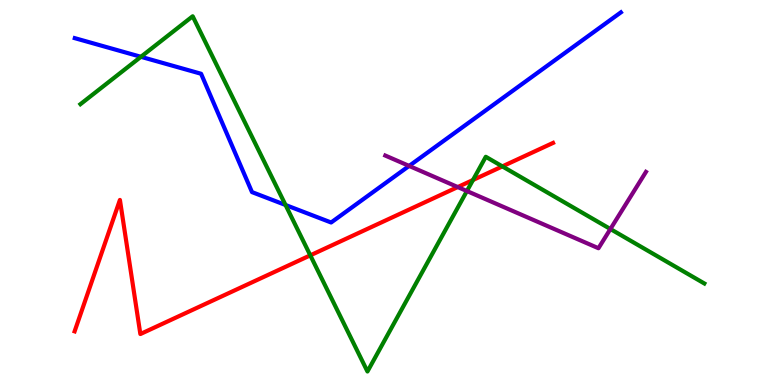[{'lines': ['blue', 'red'], 'intersections': []}, {'lines': ['green', 'red'], 'intersections': [{'x': 4.0, 'y': 3.37}, {'x': 6.1, 'y': 5.32}, {'x': 6.48, 'y': 5.68}]}, {'lines': ['purple', 'red'], 'intersections': [{'x': 5.91, 'y': 5.14}]}, {'lines': ['blue', 'green'], 'intersections': [{'x': 1.82, 'y': 8.52}, {'x': 3.68, 'y': 4.68}]}, {'lines': ['blue', 'purple'], 'intersections': [{'x': 5.28, 'y': 5.69}]}, {'lines': ['green', 'purple'], 'intersections': [{'x': 6.02, 'y': 5.04}, {'x': 7.88, 'y': 4.05}]}]